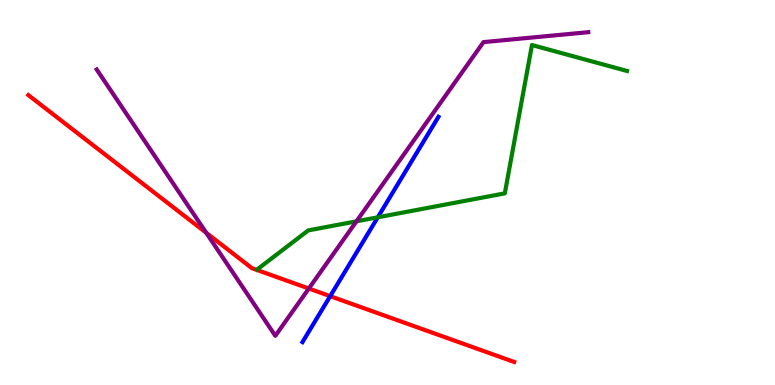[{'lines': ['blue', 'red'], 'intersections': [{'x': 4.26, 'y': 2.31}]}, {'lines': ['green', 'red'], 'intersections': []}, {'lines': ['purple', 'red'], 'intersections': [{'x': 2.66, 'y': 3.95}, {'x': 3.98, 'y': 2.51}]}, {'lines': ['blue', 'green'], 'intersections': [{'x': 4.87, 'y': 4.36}]}, {'lines': ['blue', 'purple'], 'intersections': []}, {'lines': ['green', 'purple'], 'intersections': [{'x': 4.6, 'y': 4.25}]}]